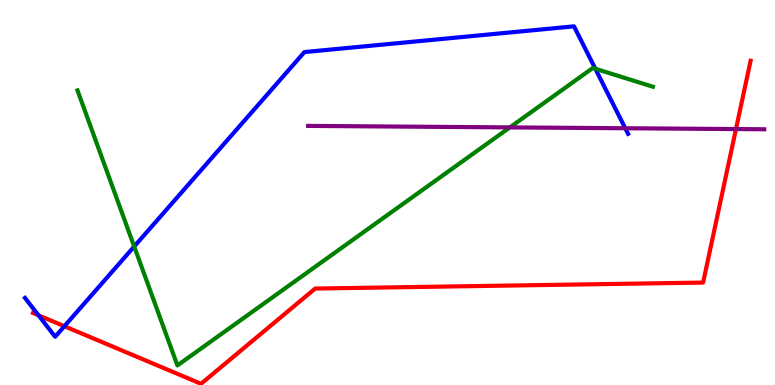[{'lines': ['blue', 'red'], 'intersections': [{'x': 0.497, 'y': 1.81}, {'x': 0.831, 'y': 1.53}]}, {'lines': ['green', 'red'], 'intersections': []}, {'lines': ['purple', 'red'], 'intersections': [{'x': 9.5, 'y': 6.65}]}, {'lines': ['blue', 'green'], 'intersections': [{'x': 1.73, 'y': 3.6}, {'x': 7.68, 'y': 8.21}]}, {'lines': ['blue', 'purple'], 'intersections': [{'x': 8.07, 'y': 6.67}]}, {'lines': ['green', 'purple'], 'intersections': [{'x': 6.58, 'y': 6.69}]}]